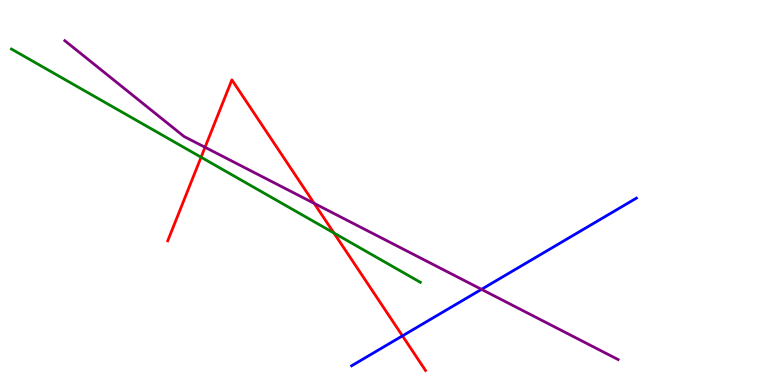[{'lines': ['blue', 'red'], 'intersections': [{'x': 5.19, 'y': 1.28}]}, {'lines': ['green', 'red'], 'intersections': [{'x': 2.59, 'y': 5.92}, {'x': 4.31, 'y': 3.95}]}, {'lines': ['purple', 'red'], 'intersections': [{'x': 2.65, 'y': 6.17}, {'x': 4.05, 'y': 4.72}]}, {'lines': ['blue', 'green'], 'intersections': []}, {'lines': ['blue', 'purple'], 'intersections': [{'x': 6.21, 'y': 2.48}]}, {'lines': ['green', 'purple'], 'intersections': []}]